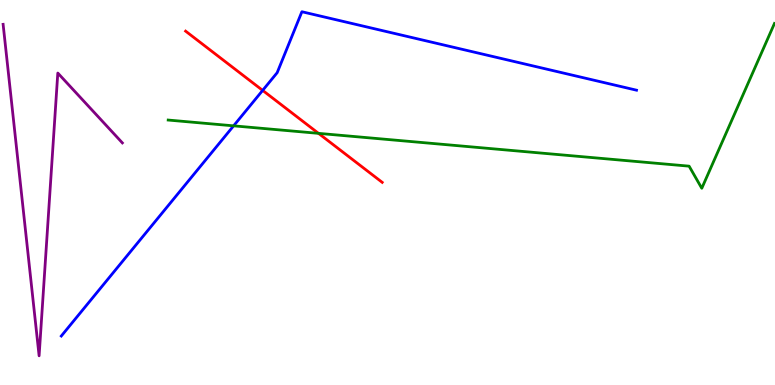[{'lines': ['blue', 'red'], 'intersections': [{'x': 3.39, 'y': 7.65}]}, {'lines': ['green', 'red'], 'intersections': [{'x': 4.11, 'y': 6.54}]}, {'lines': ['purple', 'red'], 'intersections': []}, {'lines': ['blue', 'green'], 'intersections': [{'x': 3.01, 'y': 6.73}]}, {'lines': ['blue', 'purple'], 'intersections': []}, {'lines': ['green', 'purple'], 'intersections': []}]